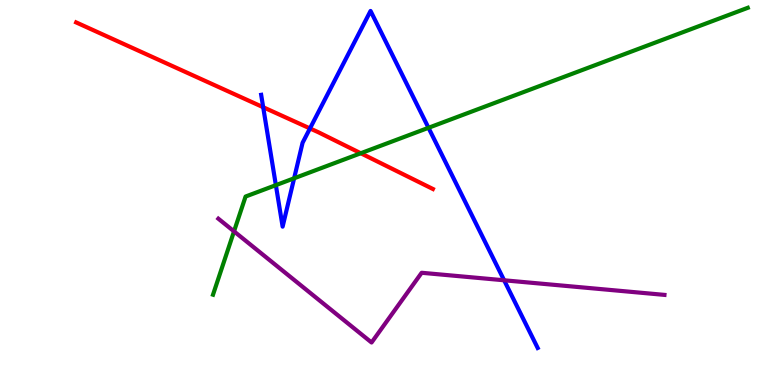[{'lines': ['blue', 'red'], 'intersections': [{'x': 3.4, 'y': 7.22}, {'x': 4.0, 'y': 6.66}]}, {'lines': ['green', 'red'], 'intersections': [{'x': 4.66, 'y': 6.02}]}, {'lines': ['purple', 'red'], 'intersections': []}, {'lines': ['blue', 'green'], 'intersections': [{'x': 3.56, 'y': 5.19}, {'x': 3.8, 'y': 5.37}, {'x': 5.53, 'y': 6.68}]}, {'lines': ['blue', 'purple'], 'intersections': [{'x': 6.5, 'y': 2.72}]}, {'lines': ['green', 'purple'], 'intersections': [{'x': 3.02, 'y': 3.99}]}]